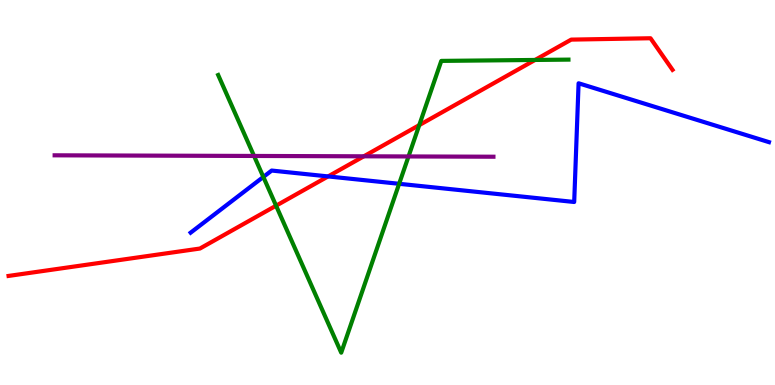[{'lines': ['blue', 'red'], 'intersections': [{'x': 4.23, 'y': 5.42}]}, {'lines': ['green', 'red'], 'intersections': [{'x': 3.56, 'y': 4.66}, {'x': 5.41, 'y': 6.75}, {'x': 6.9, 'y': 8.44}]}, {'lines': ['purple', 'red'], 'intersections': [{'x': 4.69, 'y': 5.94}]}, {'lines': ['blue', 'green'], 'intersections': [{'x': 3.4, 'y': 5.4}, {'x': 5.15, 'y': 5.23}]}, {'lines': ['blue', 'purple'], 'intersections': []}, {'lines': ['green', 'purple'], 'intersections': [{'x': 3.28, 'y': 5.95}, {'x': 5.27, 'y': 5.94}]}]